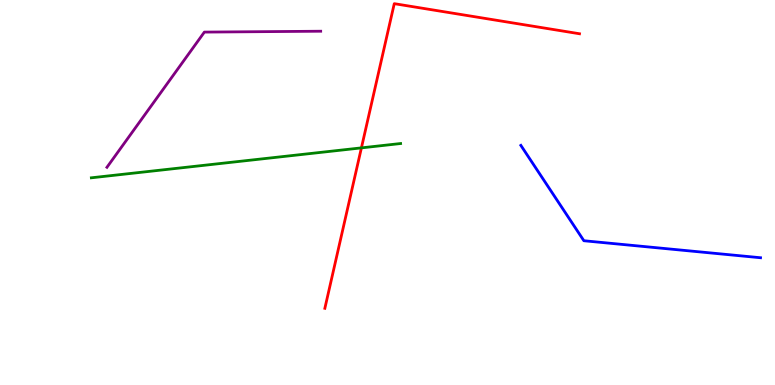[{'lines': ['blue', 'red'], 'intersections': []}, {'lines': ['green', 'red'], 'intersections': [{'x': 4.66, 'y': 6.16}]}, {'lines': ['purple', 'red'], 'intersections': []}, {'lines': ['blue', 'green'], 'intersections': []}, {'lines': ['blue', 'purple'], 'intersections': []}, {'lines': ['green', 'purple'], 'intersections': []}]